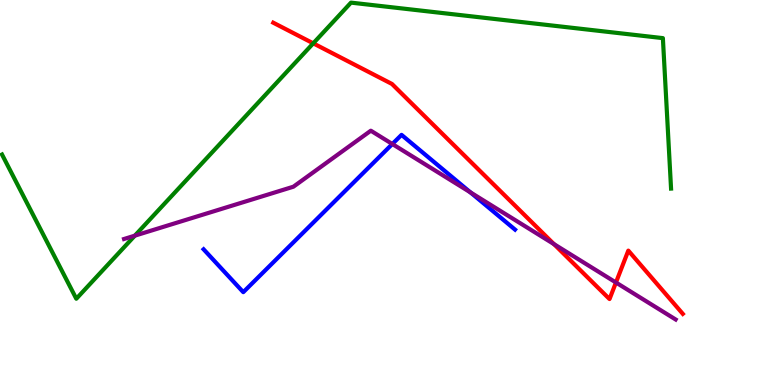[{'lines': ['blue', 'red'], 'intersections': []}, {'lines': ['green', 'red'], 'intersections': [{'x': 4.04, 'y': 8.87}]}, {'lines': ['purple', 'red'], 'intersections': [{'x': 7.15, 'y': 3.66}, {'x': 7.95, 'y': 2.66}]}, {'lines': ['blue', 'green'], 'intersections': []}, {'lines': ['blue', 'purple'], 'intersections': [{'x': 5.06, 'y': 6.26}, {'x': 6.07, 'y': 5.0}]}, {'lines': ['green', 'purple'], 'intersections': [{'x': 1.74, 'y': 3.88}]}]